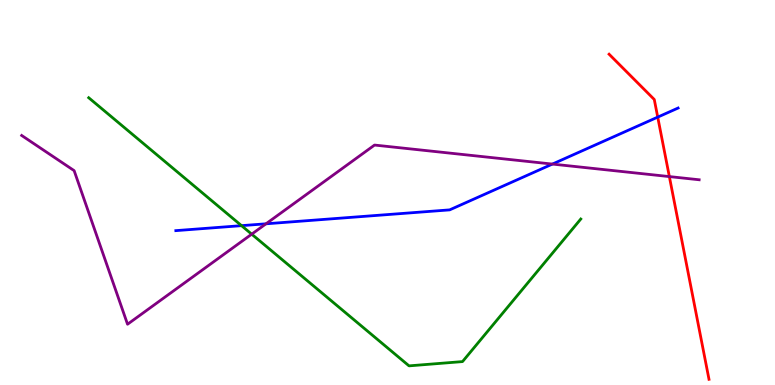[{'lines': ['blue', 'red'], 'intersections': [{'x': 8.49, 'y': 6.96}]}, {'lines': ['green', 'red'], 'intersections': []}, {'lines': ['purple', 'red'], 'intersections': [{'x': 8.64, 'y': 5.41}]}, {'lines': ['blue', 'green'], 'intersections': [{'x': 3.12, 'y': 4.14}]}, {'lines': ['blue', 'purple'], 'intersections': [{'x': 3.43, 'y': 4.19}, {'x': 7.13, 'y': 5.74}]}, {'lines': ['green', 'purple'], 'intersections': [{'x': 3.25, 'y': 3.92}]}]